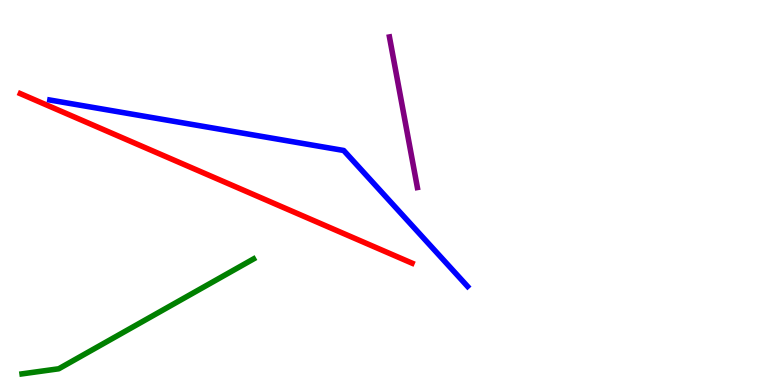[{'lines': ['blue', 'red'], 'intersections': []}, {'lines': ['green', 'red'], 'intersections': []}, {'lines': ['purple', 'red'], 'intersections': []}, {'lines': ['blue', 'green'], 'intersections': []}, {'lines': ['blue', 'purple'], 'intersections': []}, {'lines': ['green', 'purple'], 'intersections': []}]